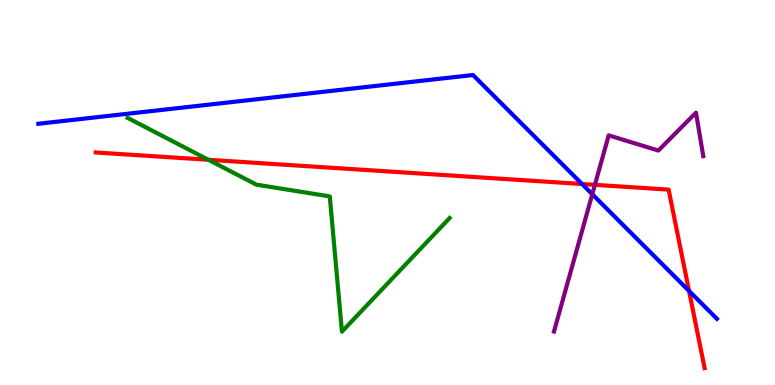[{'lines': ['blue', 'red'], 'intersections': [{'x': 7.51, 'y': 5.22}, {'x': 8.89, 'y': 2.44}]}, {'lines': ['green', 'red'], 'intersections': [{'x': 2.69, 'y': 5.85}]}, {'lines': ['purple', 'red'], 'intersections': [{'x': 7.68, 'y': 5.2}]}, {'lines': ['blue', 'green'], 'intersections': []}, {'lines': ['blue', 'purple'], 'intersections': [{'x': 7.64, 'y': 4.96}]}, {'lines': ['green', 'purple'], 'intersections': []}]